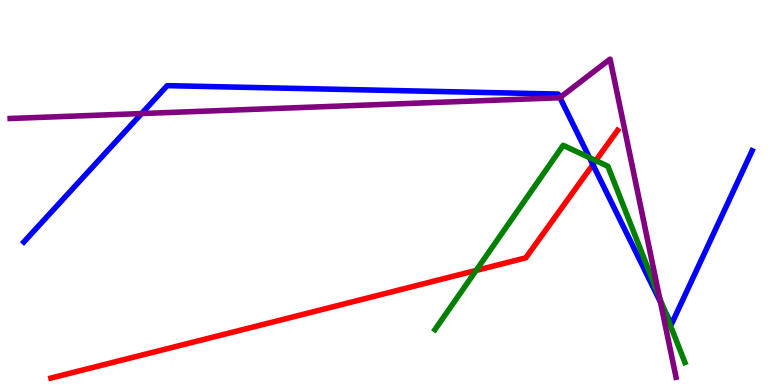[{'lines': ['blue', 'red'], 'intersections': [{'x': 7.65, 'y': 5.72}]}, {'lines': ['green', 'red'], 'intersections': [{'x': 6.14, 'y': 2.98}, {'x': 7.69, 'y': 5.83}]}, {'lines': ['purple', 'red'], 'intersections': []}, {'lines': ['blue', 'green'], 'intersections': [{'x': 7.61, 'y': 5.91}, {'x': 8.57, 'y': 1.96}]}, {'lines': ['blue', 'purple'], 'intersections': [{'x': 1.83, 'y': 7.05}, {'x': 7.22, 'y': 7.47}, {'x': 8.52, 'y': 2.16}]}, {'lines': ['green', 'purple'], 'intersections': [{'x': 8.51, 'y': 2.26}]}]